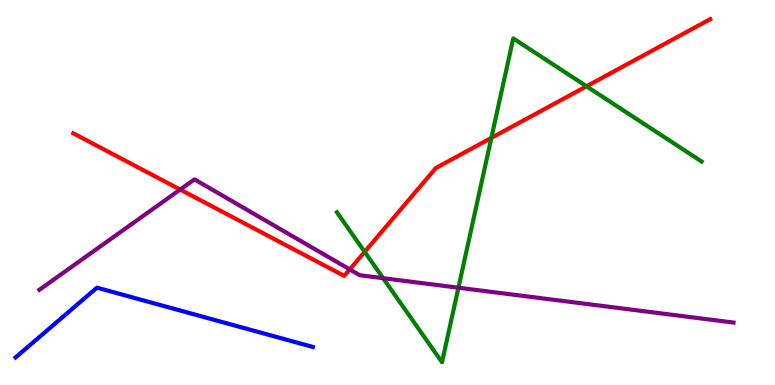[{'lines': ['blue', 'red'], 'intersections': []}, {'lines': ['green', 'red'], 'intersections': [{'x': 4.71, 'y': 3.46}, {'x': 6.34, 'y': 6.42}, {'x': 7.57, 'y': 7.76}]}, {'lines': ['purple', 'red'], 'intersections': [{'x': 2.32, 'y': 5.08}, {'x': 4.51, 'y': 3.0}]}, {'lines': ['blue', 'green'], 'intersections': []}, {'lines': ['blue', 'purple'], 'intersections': []}, {'lines': ['green', 'purple'], 'intersections': [{'x': 4.94, 'y': 2.77}, {'x': 5.91, 'y': 2.53}]}]